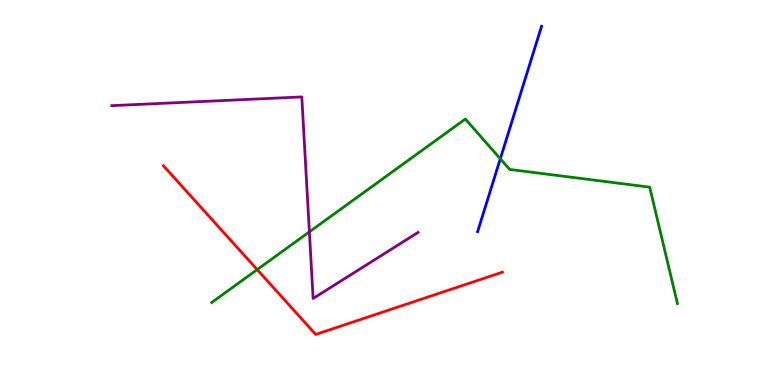[{'lines': ['blue', 'red'], 'intersections': []}, {'lines': ['green', 'red'], 'intersections': [{'x': 3.32, 'y': 3.0}]}, {'lines': ['purple', 'red'], 'intersections': []}, {'lines': ['blue', 'green'], 'intersections': [{'x': 6.46, 'y': 5.88}]}, {'lines': ['blue', 'purple'], 'intersections': []}, {'lines': ['green', 'purple'], 'intersections': [{'x': 3.99, 'y': 3.98}]}]